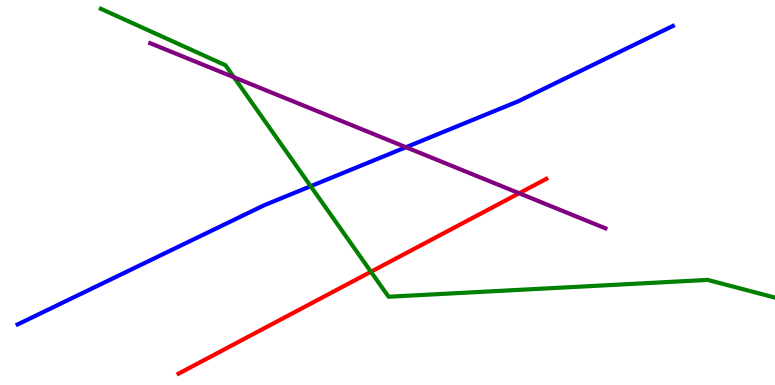[{'lines': ['blue', 'red'], 'intersections': []}, {'lines': ['green', 'red'], 'intersections': [{'x': 4.79, 'y': 2.94}]}, {'lines': ['purple', 'red'], 'intersections': [{'x': 6.7, 'y': 4.98}]}, {'lines': ['blue', 'green'], 'intersections': [{'x': 4.01, 'y': 5.16}]}, {'lines': ['blue', 'purple'], 'intersections': [{'x': 5.24, 'y': 6.18}]}, {'lines': ['green', 'purple'], 'intersections': [{'x': 3.02, 'y': 7.99}]}]